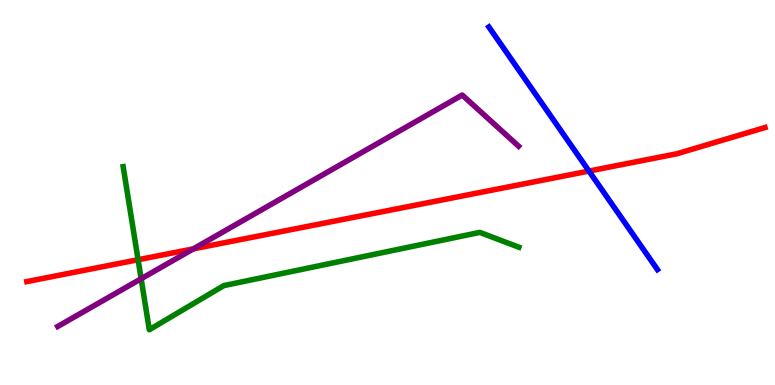[{'lines': ['blue', 'red'], 'intersections': [{'x': 7.6, 'y': 5.56}]}, {'lines': ['green', 'red'], 'intersections': [{'x': 1.78, 'y': 3.25}]}, {'lines': ['purple', 'red'], 'intersections': [{'x': 2.5, 'y': 3.54}]}, {'lines': ['blue', 'green'], 'intersections': []}, {'lines': ['blue', 'purple'], 'intersections': []}, {'lines': ['green', 'purple'], 'intersections': [{'x': 1.82, 'y': 2.76}]}]